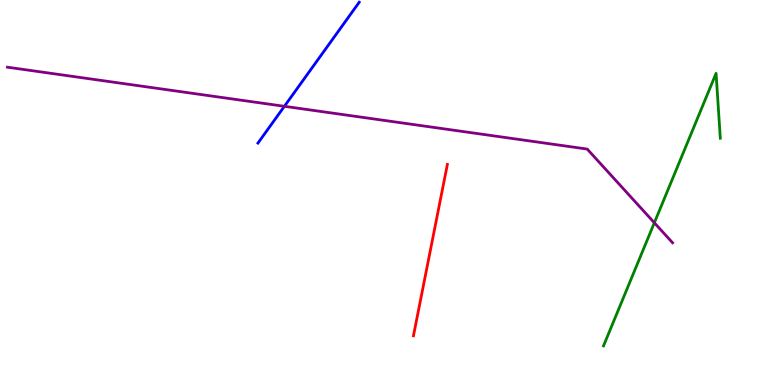[{'lines': ['blue', 'red'], 'intersections': []}, {'lines': ['green', 'red'], 'intersections': []}, {'lines': ['purple', 'red'], 'intersections': []}, {'lines': ['blue', 'green'], 'intersections': []}, {'lines': ['blue', 'purple'], 'intersections': [{'x': 3.67, 'y': 7.24}]}, {'lines': ['green', 'purple'], 'intersections': [{'x': 8.44, 'y': 4.21}]}]